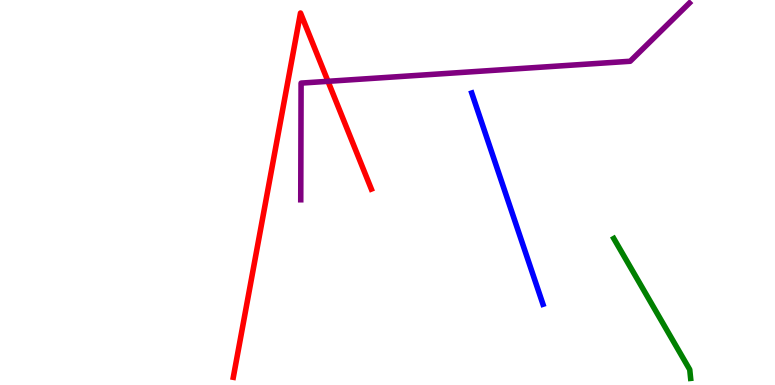[{'lines': ['blue', 'red'], 'intersections': []}, {'lines': ['green', 'red'], 'intersections': []}, {'lines': ['purple', 'red'], 'intersections': [{'x': 4.23, 'y': 7.89}]}, {'lines': ['blue', 'green'], 'intersections': []}, {'lines': ['blue', 'purple'], 'intersections': []}, {'lines': ['green', 'purple'], 'intersections': []}]